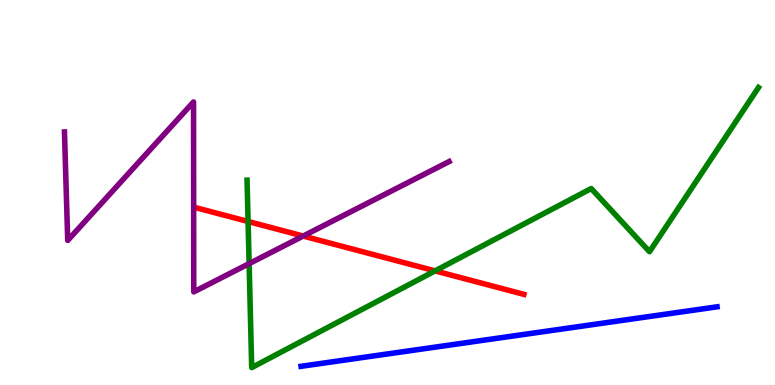[{'lines': ['blue', 'red'], 'intersections': []}, {'lines': ['green', 'red'], 'intersections': [{'x': 3.2, 'y': 4.25}, {'x': 5.61, 'y': 2.96}]}, {'lines': ['purple', 'red'], 'intersections': [{'x': 3.91, 'y': 3.87}]}, {'lines': ['blue', 'green'], 'intersections': []}, {'lines': ['blue', 'purple'], 'intersections': []}, {'lines': ['green', 'purple'], 'intersections': [{'x': 3.21, 'y': 3.15}]}]